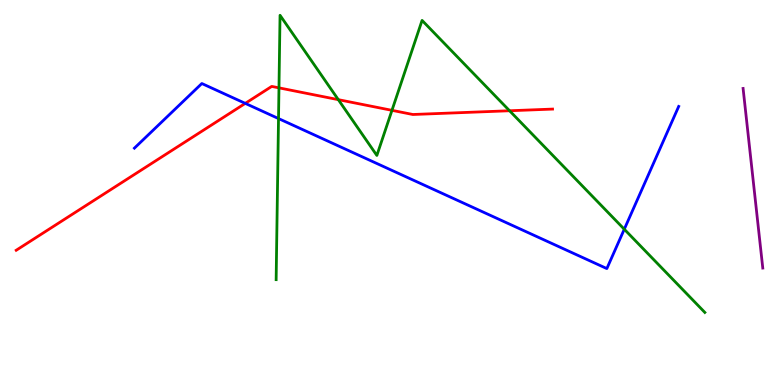[{'lines': ['blue', 'red'], 'intersections': [{'x': 3.16, 'y': 7.31}]}, {'lines': ['green', 'red'], 'intersections': [{'x': 3.6, 'y': 7.72}, {'x': 4.37, 'y': 7.41}, {'x': 5.06, 'y': 7.13}, {'x': 6.57, 'y': 7.12}]}, {'lines': ['purple', 'red'], 'intersections': []}, {'lines': ['blue', 'green'], 'intersections': [{'x': 3.59, 'y': 6.92}, {'x': 8.06, 'y': 4.05}]}, {'lines': ['blue', 'purple'], 'intersections': []}, {'lines': ['green', 'purple'], 'intersections': []}]